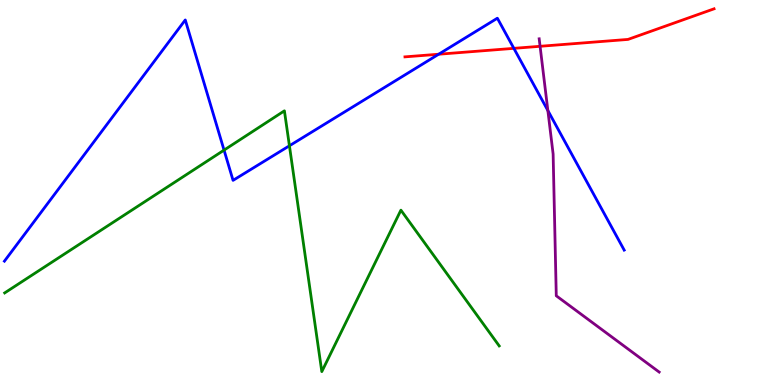[{'lines': ['blue', 'red'], 'intersections': [{'x': 5.66, 'y': 8.59}, {'x': 6.63, 'y': 8.74}]}, {'lines': ['green', 'red'], 'intersections': []}, {'lines': ['purple', 'red'], 'intersections': [{'x': 6.97, 'y': 8.8}]}, {'lines': ['blue', 'green'], 'intersections': [{'x': 2.89, 'y': 6.1}, {'x': 3.73, 'y': 6.21}]}, {'lines': ['blue', 'purple'], 'intersections': [{'x': 7.07, 'y': 7.13}]}, {'lines': ['green', 'purple'], 'intersections': []}]